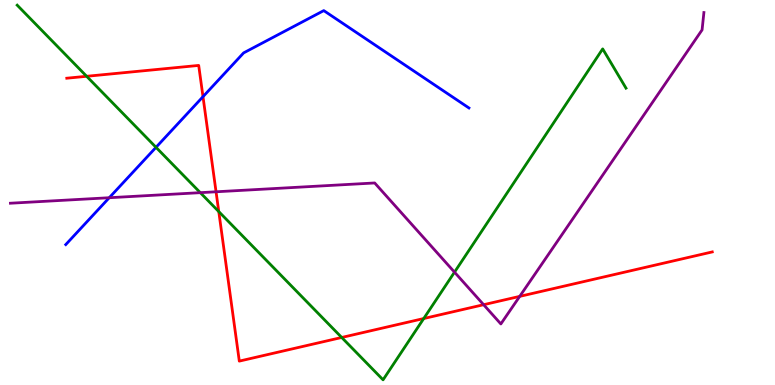[{'lines': ['blue', 'red'], 'intersections': [{'x': 2.62, 'y': 7.49}]}, {'lines': ['green', 'red'], 'intersections': [{'x': 1.12, 'y': 8.02}, {'x': 2.82, 'y': 4.5}, {'x': 4.41, 'y': 1.23}, {'x': 5.47, 'y': 1.73}]}, {'lines': ['purple', 'red'], 'intersections': [{'x': 2.79, 'y': 5.02}, {'x': 6.24, 'y': 2.09}, {'x': 6.71, 'y': 2.3}]}, {'lines': ['blue', 'green'], 'intersections': [{'x': 2.01, 'y': 6.17}]}, {'lines': ['blue', 'purple'], 'intersections': [{'x': 1.41, 'y': 4.86}]}, {'lines': ['green', 'purple'], 'intersections': [{'x': 2.58, 'y': 5.0}, {'x': 5.86, 'y': 2.93}]}]